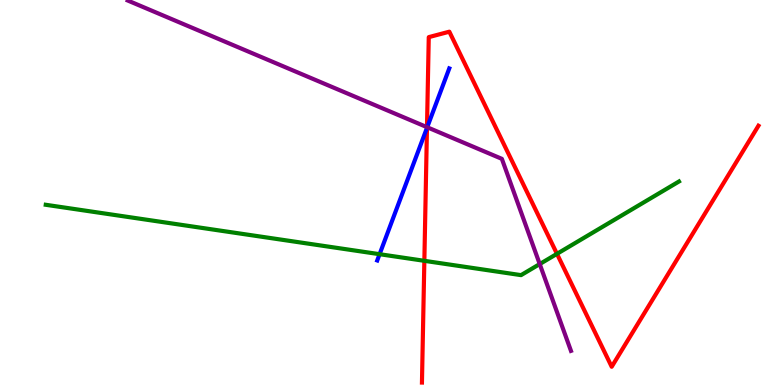[{'lines': ['blue', 'red'], 'intersections': [{'x': 5.51, 'y': 6.68}]}, {'lines': ['green', 'red'], 'intersections': [{'x': 5.48, 'y': 3.23}, {'x': 7.19, 'y': 3.41}]}, {'lines': ['purple', 'red'], 'intersections': [{'x': 5.51, 'y': 6.7}]}, {'lines': ['blue', 'green'], 'intersections': [{'x': 4.9, 'y': 3.4}]}, {'lines': ['blue', 'purple'], 'intersections': [{'x': 5.51, 'y': 6.69}]}, {'lines': ['green', 'purple'], 'intersections': [{'x': 6.96, 'y': 3.14}]}]